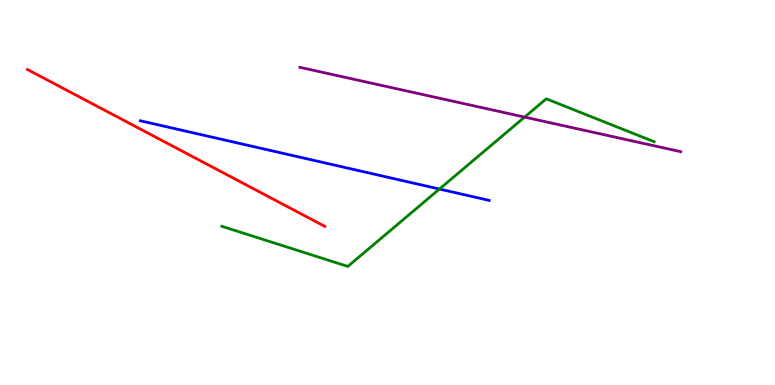[{'lines': ['blue', 'red'], 'intersections': []}, {'lines': ['green', 'red'], 'intersections': []}, {'lines': ['purple', 'red'], 'intersections': []}, {'lines': ['blue', 'green'], 'intersections': [{'x': 5.67, 'y': 5.09}]}, {'lines': ['blue', 'purple'], 'intersections': []}, {'lines': ['green', 'purple'], 'intersections': [{'x': 6.77, 'y': 6.96}]}]